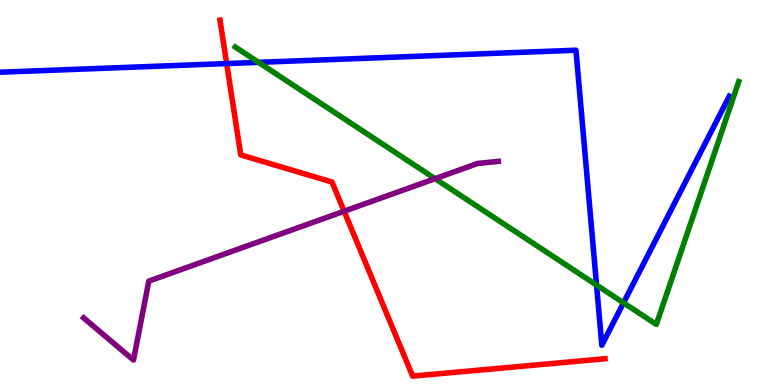[{'lines': ['blue', 'red'], 'intersections': [{'x': 2.92, 'y': 8.35}]}, {'lines': ['green', 'red'], 'intersections': []}, {'lines': ['purple', 'red'], 'intersections': [{'x': 4.44, 'y': 4.51}]}, {'lines': ['blue', 'green'], 'intersections': [{'x': 3.34, 'y': 8.38}, {'x': 7.7, 'y': 2.6}, {'x': 8.05, 'y': 2.13}]}, {'lines': ['blue', 'purple'], 'intersections': []}, {'lines': ['green', 'purple'], 'intersections': [{'x': 5.61, 'y': 5.36}]}]